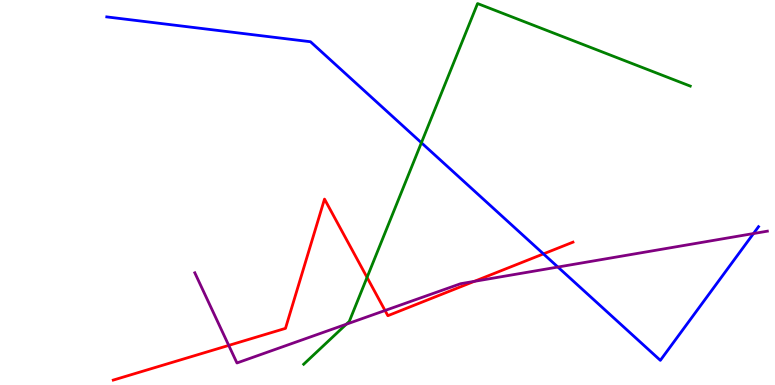[{'lines': ['blue', 'red'], 'intersections': [{'x': 7.01, 'y': 3.41}]}, {'lines': ['green', 'red'], 'intersections': [{'x': 4.74, 'y': 2.8}]}, {'lines': ['purple', 'red'], 'intersections': [{'x': 2.95, 'y': 1.03}, {'x': 4.97, 'y': 1.94}, {'x': 6.12, 'y': 2.69}]}, {'lines': ['blue', 'green'], 'intersections': [{'x': 5.44, 'y': 6.29}]}, {'lines': ['blue', 'purple'], 'intersections': [{'x': 7.2, 'y': 3.06}, {'x': 9.72, 'y': 3.93}]}, {'lines': ['green', 'purple'], 'intersections': [{'x': 4.47, 'y': 1.58}]}]